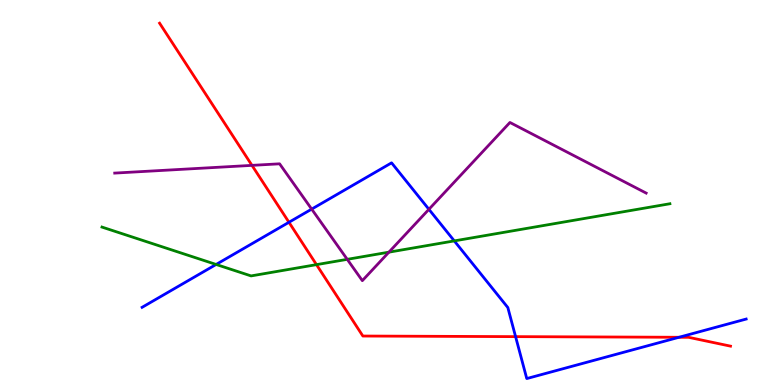[{'lines': ['blue', 'red'], 'intersections': [{'x': 3.73, 'y': 4.23}, {'x': 6.65, 'y': 1.26}, {'x': 8.76, 'y': 1.24}]}, {'lines': ['green', 'red'], 'intersections': [{'x': 4.08, 'y': 3.13}]}, {'lines': ['purple', 'red'], 'intersections': [{'x': 3.25, 'y': 5.7}]}, {'lines': ['blue', 'green'], 'intersections': [{'x': 2.79, 'y': 3.13}, {'x': 5.86, 'y': 3.74}]}, {'lines': ['blue', 'purple'], 'intersections': [{'x': 4.02, 'y': 4.57}, {'x': 5.53, 'y': 4.56}]}, {'lines': ['green', 'purple'], 'intersections': [{'x': 4.48, 'y': 3.26}, {'x': 5.02, 'y': 3.45}]}]